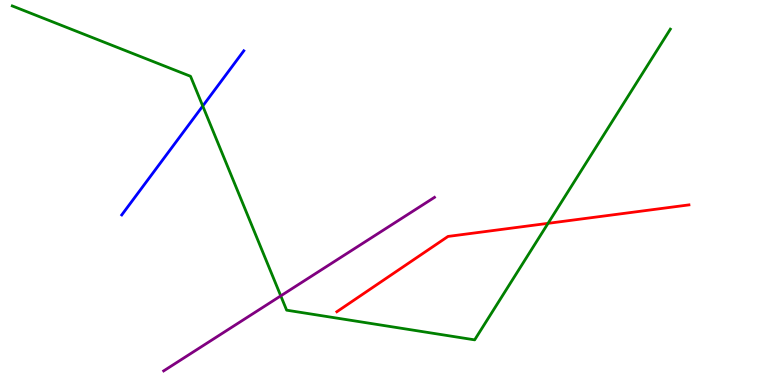[{'lines': ['blue', 'red'], 'intersections': []}, {'lines': ['green', 'red'], 'intersections': [{'x': 7.07, 'y': 4.2}]}, {'lines': ['purple', 'red'], 'intersections': []}, {'lines': ['blue', 'green'], 'intersections': [{'x': 2.62, 'y': 7.25}]}, {'lines': ['blue', 'purple'], 'intersections': []}, {'lines': ['green', 'purple'], 'intersections': [{'x': 3.62, 'y': 2.32}]}]